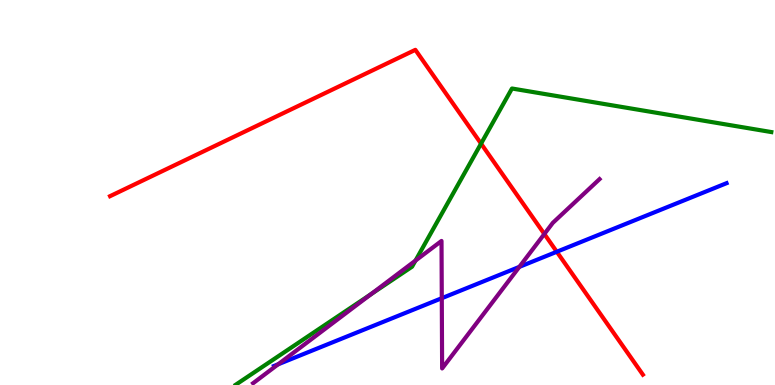[{'lines': ['blue', 'red'], 'intersections': [{'x': 7.18, 'y': 3.46}]}, {'lines': ['green', 'red'], 'intersections': [{'x': 6.21, 'y': 6.27}]}, {'lines': ['purple', 'red'], 'intersections': [{'x': 7.02, 'y': 3.92}]}, {'lines': ['blue', 'green'], 'intersections': []}, {'lines': ['blue', 'purple'], 'intersections': [{'x': 3.59, 'y': 0.537}, {'x': 5.7, 'y': 2.25}, {'x': 6.7, 'y': 3.07}]}, {'lines': ['green', 'purple'], 'intersections': [{'x': 4.79, 'y': 2.36}, {'x': 5.36, 'y': 3.23}]}]